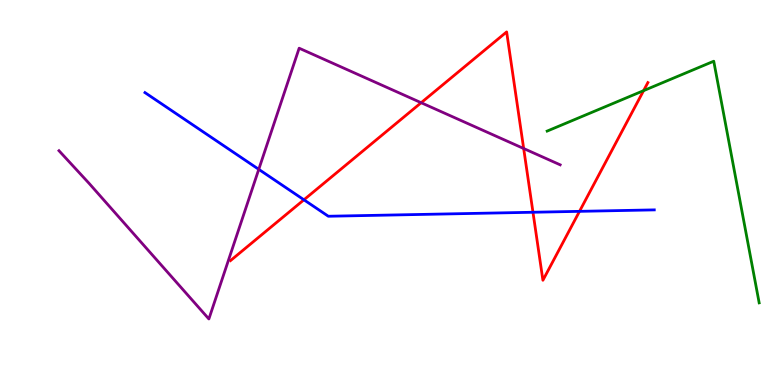[{'lines': ['blue', 'red'], 'intersections': [{'x': 3.92, 'y': 4.81}, {'x': 6.88, 'y': 4.49}, {'x': 7.48, 'y': 4.51}]}, {'lines': ['green', 'red'], 'intersections': [{'x': 8.3, 'y': 7.65}]}, {'lines': ['purple', 'red'], 'intersections': [{'x': 5.43, 'y': 7.33}, {'x': 6.76, 'y': 6.14}]}, {'lines': ['blue', 'green'], 'intersections': []}, {'lines': ['blue', 'purple'], 'intersections': [{'x': 3.34, 'y': 5.6}]}, {'lines': ['green', 'purple'], 'intersections': []}]